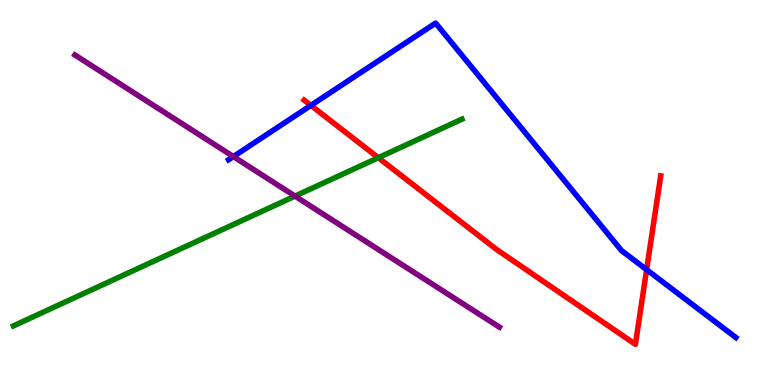[{'lines': ['blue', 'red'], 'intersections': [{'x': 4.01, 'y': 7.26}, {'x': 8.34, 'y': 3.0}]}, {'lines': ['green', 'red'], 'intersections': [{'x': 4.88, 'y': 5.9}]}, {'lines': ['purple', 'red'], 'intersections': []}, {'lines': ['blue', 'green'], 'intersections': []}, {'lines': ['blue', 'purple'], 'intersections': [{'x': 3.01, 'y': 5.93}]}, {'lines': ['green', 'purple'], 'intersections': [{'x': 3.81, 'y': 4.91}]}]